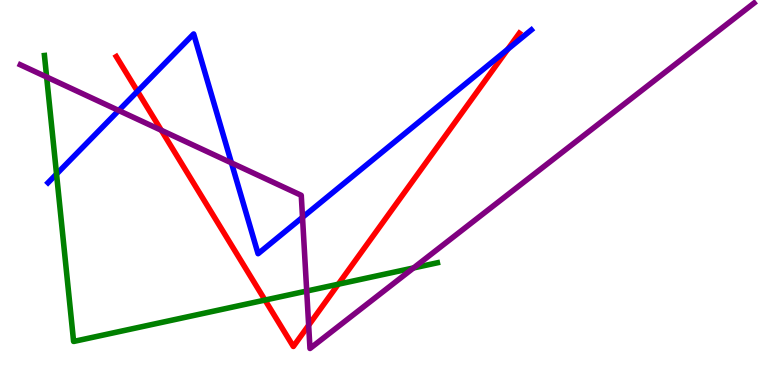[{'lines': ['blue', 'red'], 'intersections': [{'x': 1.77, 'y': 7.63}, {'x': 6.55, 'y': 8.72}]}, {'lines': ['green', 'red'], 'intersections': [{'x': 3.42, 'y': 2.21}, {'x': 4.36, 'y': 2.62}]}, {'lines': ['purple', 'red'], 'intersections': [{'x': 2.08, 'y': 6.62}, {'x': 3.98, 'y': 1.55}]}, {'lines': ['blue', 'green'], 'intersections': [{'x': 0.729, 'y': 5.48}]}, {'lines': ['blue', 'purple'], 'intersections': [{'x': 1.53, 'y': 7.13}, {'x': 2.99, 'y': 5.77}, {'x': 3.9, 'y': 4.36}]}, {'lines': ['green', 'purple'], 'intersections': [{'x': 0.602, 'y': 8.0}, {'x': 3.96, 'y': 2.44}, {'x': 5.34, 'y': 3.04}]}]